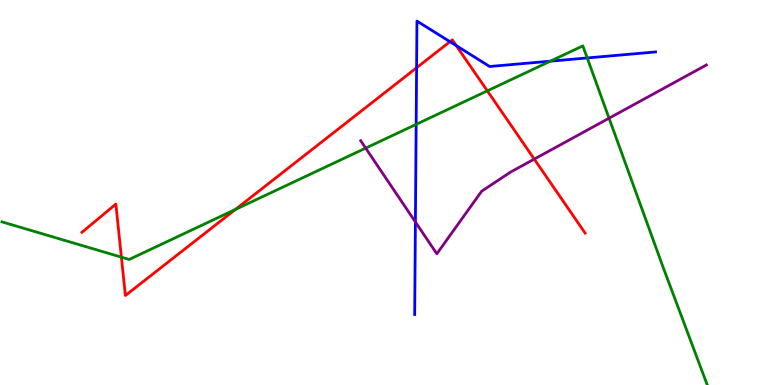[{'lines': ['blue', 'red'], 'intersections': [{'x': 5.38, 'y': 8.24}, {'x': 5.81, 'y': 8.92}, {'x': 5.89, 'y': 8.82}]}, {'lines': ['green', 'red'], 'intersections': [{'x': 1.57, 'y': 3.32}, {'x': 3.04, 'y': 4.56}, {'x': 6.29, 'y': 7.64}]}, {'lines': ['purple', 'red'], 'intersections': [{'x': 6.89, 'y': 5.87}]}, {'lines': ['blue', 'green'], 'intersections': [{'x': 5.37, 'y': 6.77}, {'x': 7.1, 'y': 8.41}, {'x': 7.58, 'y': 8.5}]}, {'lines': ['blue', 'purple'], 'intersections': [{'x': 5.36, 'y': 4.23}]}, {'lines': ['green', 'purple'], 'intersections': [{'x': 4.72, 'y': 6.15}, {'x': 7.86, 'y': 6.93}]}]